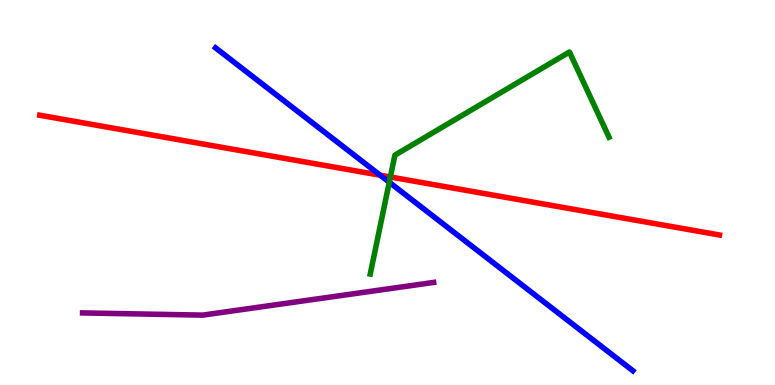[{'lines': ['blue', 'red'], 'intersections': [{'x': 4.91, 'y': 5.45}]}, {'lines': ['green', 'red'], 'intersections': [{'x': 5.04, 'y': 5.4}]}, {'lines': ['purple', 'red'], 'intersections': []}, {'lines': ['blue', 'green'], 'intersections': [{'x': 5.02, 'y': 5.27}]}, {'lines': ['blue', 'purple'], 'intersections': []}, {'lines': ['green', 'purple'], 'intersections': []}]